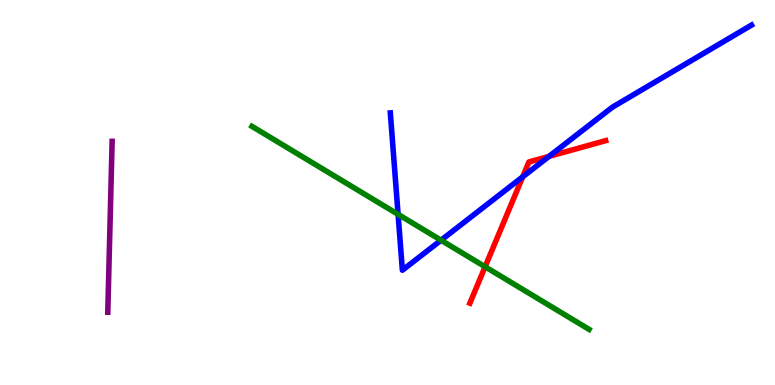[{'lines': ['blue', 'red'], 'intersections': [{'x': 6.75, 'y': 5.41}, {'x': 7.08, 'y': 5.94}]}, {'lines': ['green', 'red'], 'intersections': [{'x': 6.26, 'y': 3.07}]}, {'lines': ['purple', 'red'], 'intersections': []}, {'lines': ['blue', 'green'], 'intersections': [{'x': 5.14, 'y': 4.43}, {'x': 5.69, 'y': 3.76}]}, {'lines': ['blue', 'purple'], 'intersections': []}, {'lines': ['green', 'purple'], 'intersections': []}]